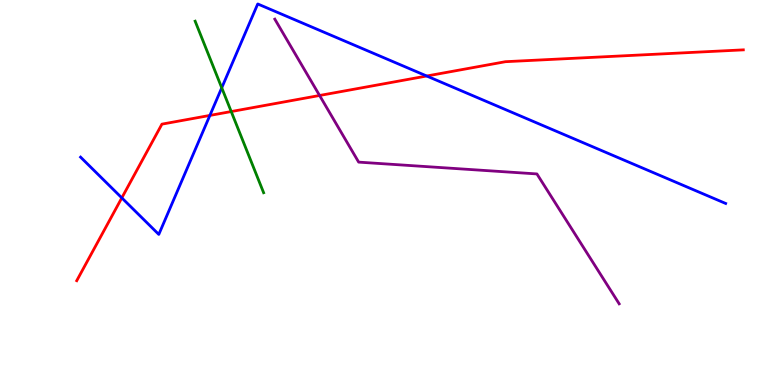[{'lines': ['blue', 'red'], 'intersections': [{'x': 1.57, 'y': 4.86}, {'x': 2.71, 'y': 7.0}, {'x': 5.51, 'y': 8.03}]}, {'lines': ['green', 'red'], 'intersections': [{'x': 2.98, 'y': 7.1}]}, {'lines': ['purple', 'red'], 'intersections': [{'x': 4.12, 'y': 7.52}]}, {'lines': ['blue', 'green'], 'intersections': [{'x': 2.86, 'y': 7.72}]}, {'lines': ['blue', 'purple'], 'intersections': []}, {'lines': ['green', 'purple'], 'intersections': []}]